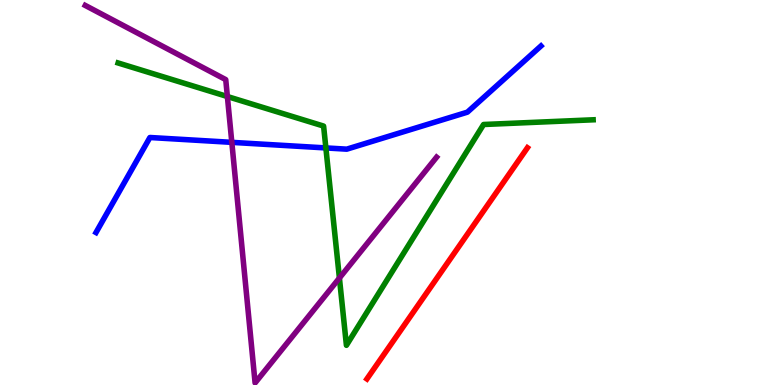[{'lines': ['blue', 'red'], 'intersections': []}, {'lines': ['green', 'red'], 'intersections': []}, {'lines': ['purple', 'red'], 'intersections': []}, {'lines': ['blue', 'green'], 'intersections': [{'x': 4.2, 'y': 6.16}]}, {'lines': ['blue', 'purple'], 'intersections': [{'x': 2.99, 'y': 6.3}]}, {'lines': ['green', 'purple'], 'intersections': [{'x': 2.93, 'y': 7.49}, {'x': 4.38, 'y': 2.78}]}]